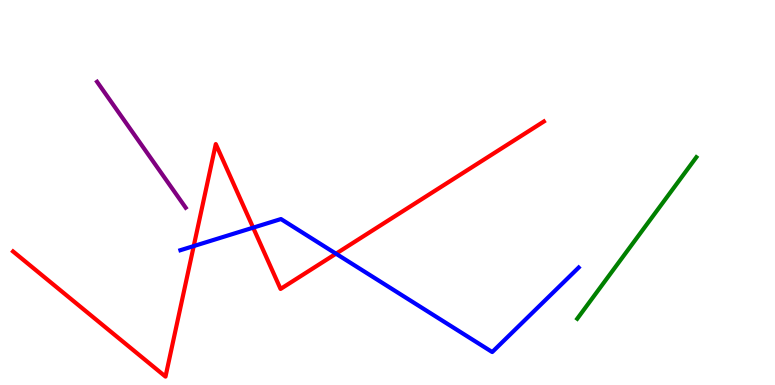[{'lines': ['blue', 'red'], 'intersections': [{'x': 2.5, 'y': 3.61}, {'x': 3.27, 'y': 4.09}, {'x': 4.34, 'y': 3.41}]}, {'lines': ['green', 'red'], 'intersections': []}, {'lines': ['purple', 'red'], 'intersections': []}, {'lines': ['blue', 'green'], 'intersections': []}, {'lines': ['blue', 'purple'], 'intersections': []}, {'lines': ['green', 'purple'], 'intersections': []}]